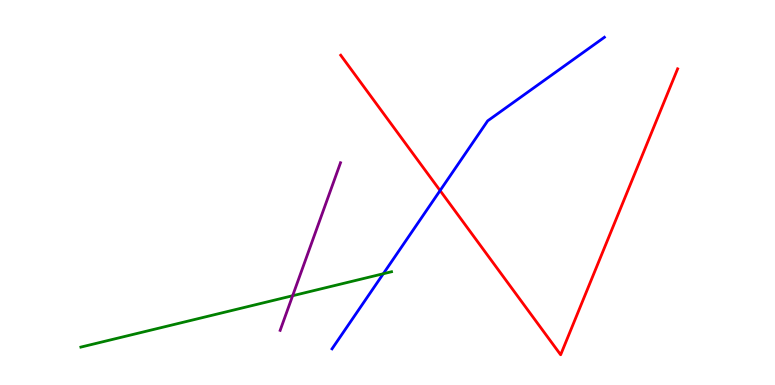[{'lines': ['blue', 'red'], 'intersections': [{'x': 5.68, 'y': 5.05}]}, {'lines': ['green', 'red'], 'intersections': []}, {'lines': ['purple', 'red'], 'intersections': []}, {'lines': ['blue', 'green'], 'intersections': [{'x': 4.95, 'y': 2.89}]}, {'lines': ['blue', 'purple'], 'intersections': []}, {'lines': ['green', 'purple'], 'intersections': [{'x': 3.78, 'y': 2.32}]}]